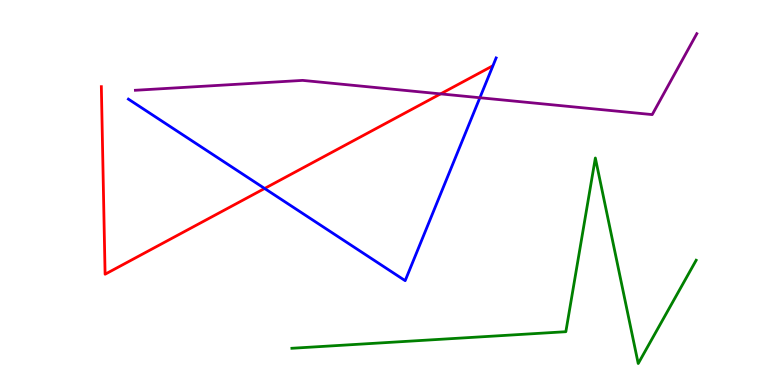[{'lines': ['blue', 'red'], 'intersections': [{'x': 3.41, 'y': 5.1}]}, {'lines': ['green', 'red'], 'intersections': []}, {'lines': ['purple', 'red'], 'intersections': [{'x': 5.68, 'y': 7.56}]}, {'lines': ['blue', 'green'], 'intersections': []}, {'lines': ['blue', 'purple'], 'intersections': [{'x': 6.19, 'y': 7.46}]}, {'lines': ['green', 'purple'], 'intersections': []}]